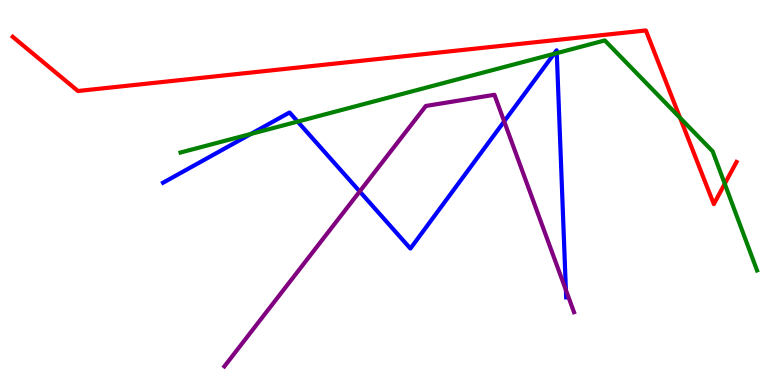[{'lines': ['blue', 'red'], 'intersections': []}, {'lines': ['green', 'red'], 'intersections': [{'x': 8.77, 'y': 6.94}, {'x': 9.35, 'y': 5.23}]}, {'lines': ['purple', 'red'], 'intersections': []}, {'lines': ['blue', 'green'], 'intersections': [{'x': 3.24, 'y': 6.52}, {'x': 3.84, 'y': 6.84}, {'x': 7.15, 'y': 8.6}, {'x': 7.18, 'y': 8.62}]}, {'lines': ['blue', 'purple'], 'intersections': [{'x': 4.64, 'y': 5.03}, {'x': 6.51, 'y': 6.85}, {'x': 7.3, 'y': 2.47}]}, {'lines': ['green', 'purple'], 'intersections': []}]